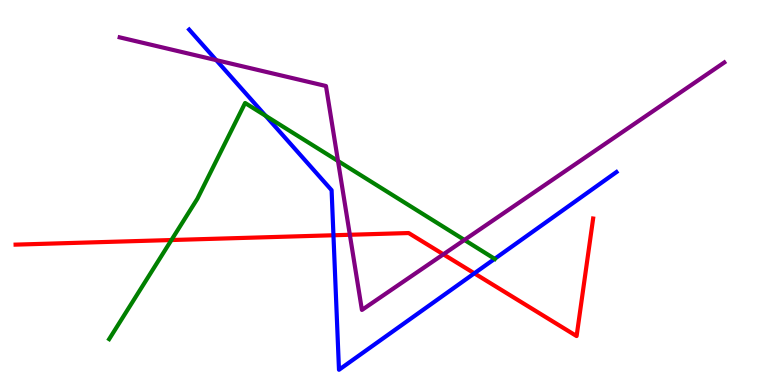[{'lines': ['blue', 'red'], 'intersections': [{'x': 4.3, 'y': 3.89}, {'x': 6.12, 'y': 2.9}]}, {'lines': ['green', 'red'], 'intersections': [{'x': 2.21, 'y': 3.77}]}, {'lines': ['purple', 'red'], 'intersections': [{'x': 4.51, 'y': 3.9}, {'x': 5.72, 'y': 3.39}]}, {'lines': ['blue', 'green'], 'intersections': [{'x': 3.43, 'y': 6.99}, {'x': 6.38, 'y': 3.28}]}, {'lines': ['blue', 'purple'], 'intersections': [{'x': 2.79, 'y': 8.44}]}, {'lines': ['green', 'purple'], 'intersections': [{'x': 4.36, 'y': 5.82}, {'x': 5.99, 'y': 3.77}]}]